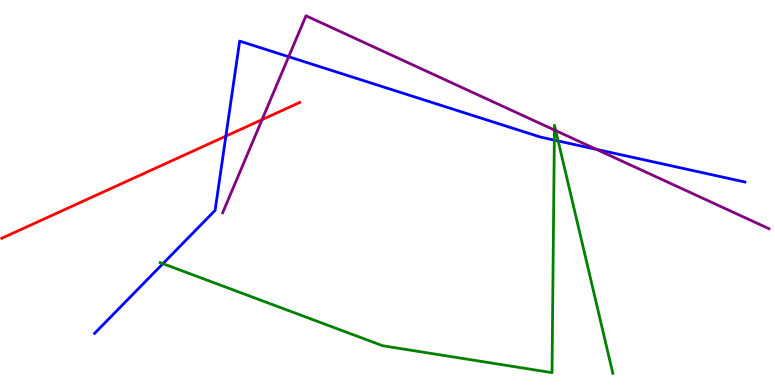[{'lines': ['blue', 'red'], 'intersections': [{'x': 2.91, 'y': 6.46}]}, {'lines': ['green', 'red'], 'intersections': []}, {'lines': ['purple', 'red'], 'intersections': [{'x': 3.38, 'y': 6.89}]}, {'lines': ['blue', 'green'], 'intersections': [{'x': 2.1, 'y': 3.15}, {'x': 7.15, 'y': 6.36}, {'x': 7.2, 'y': 6.34}]}, {'lines': ['blue', 'purple'], 'intersections': [{'x': 3.72, 'y': 8.53}, {'x': 7.7, 'y': 6.12}]}, {'lines': ['green', 'purple'], 'intersections': [{'x': 7.15, 'y': 6.62}, {'x': 7.17, 'y': 6.61}]}]